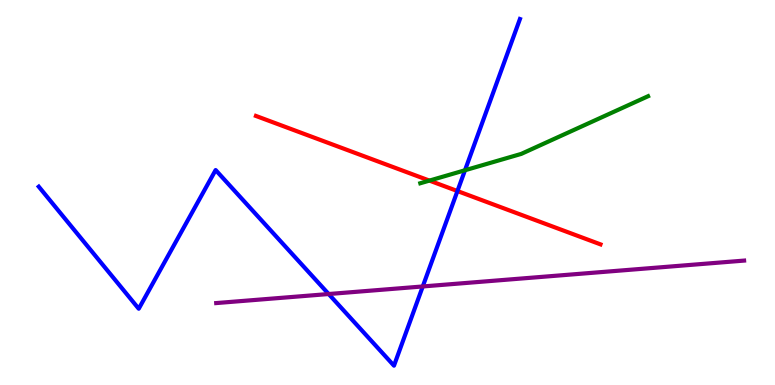[{'lines': ['blue', 'red'], 'intersections': [{'x': 5.9, 'y': 5.04}]}, {'lines': ['green', 'red'], 'intersections': [{'x': 5.54, 'y': 5.31}]}, {'lines': ['purple', 'red'], 'intersections': []}, {'lines': ['blue', 'green'], 'intersections': [{'x': 6.0, 'y': 5.58}]}, {'lines': ['blue', 'purple'], 'intersections': [{'x': 4.24, 'y': 2.36}, {'x': 5.46, 'y': 2.56}]}, {'lines': ['green', 'purple'], 'intersections': []}]